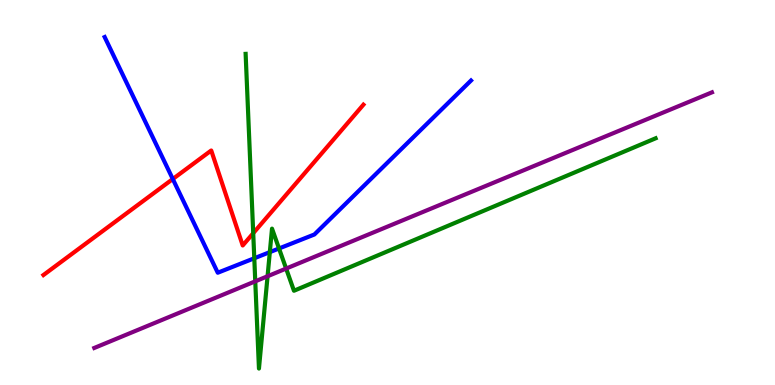[{'lines': ['blue', 'red'], 'intersections': [{'x': 2.23, 'y': 5.35}]}, {'lines': ['green', 'red'], 'intersections': [{'x': 3.27, 'y': 3.94}]}, {'lines': ['purple', 'red'], 'intersections': []}, {'lines': ['blue', 'green'], 'intersections': [{'x': 3.28, 'y': 3.29}, {'x': 3.48, 'y': 3.45}, {'x': 3.6, 'y': 3.55}]}, {'lines': ['blue', 'purple'], 'intersections': []}, {'lines': ['green', 'purple'], 'intersections': [{'x': 3.29, 'y': 2.69}, {'x': 3.45, 'y': 2.82}, {'x': 3.69, 'y': 3.02}]}]